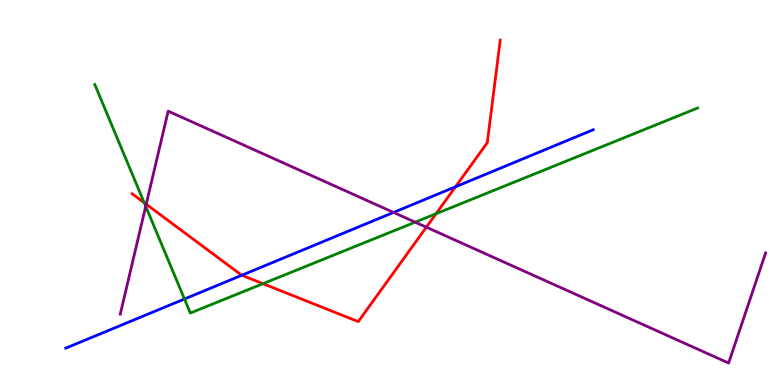[{'lines': ['blue', 'red'], 'intersections': [{'x': 3.12, 'y': 2.85}, {'x': 5.88, 'y': 5.15}]}, {'lines': ['green', 'red'], 'intersections': [{'x': 1.86, 'y': 4.73}, {'x': 3.39, 'y': 2.63}, {'x': 5.63, 'y': 4.45}]}, {'lines': ['purple', 'red'], 'intersections': [{'x': 1.89, 'y': 4.7}, {'x': 5.5, 'y': 4.1}]}, {'lines': ['blue', 'green'], 'intersections': [{'x': 2.38, 'y': 2.23}]}, {'lines': ['blue', 'purple'], 'intersections': [{'x': 5.08, 'y': 4.48}]}, {'lines': ['green', 'purple'], 'intersections': [{'x': 1.88, 'y': 4.64}, {'x': 5.36, 'y': 4.23}]}]